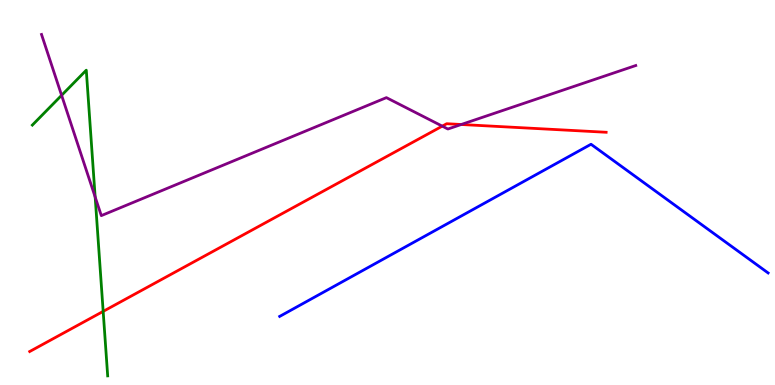[{'lines': ['blue', 'red'], 'intersections': []}, {'lines': ['green', 'red'], 'intersections': [{'x': 1.33, 'y': 1.91}]}, {'lines': ['purple', 'red'], 'intersections': [{'x': 5.71, 'y': 6.72}, {'x': 5.95, 'y': 6.77}]}, {'lines': ['blue', 'green'], 'intersections': []}, {'lines': ['blue', 'purple'], 'intersections': []}, {'lines': ['green', 'purple'], 'intersections': [{'x': 0.795, 'y': 7.52}, {'x': 1.23, 'y': 4.88}]}]